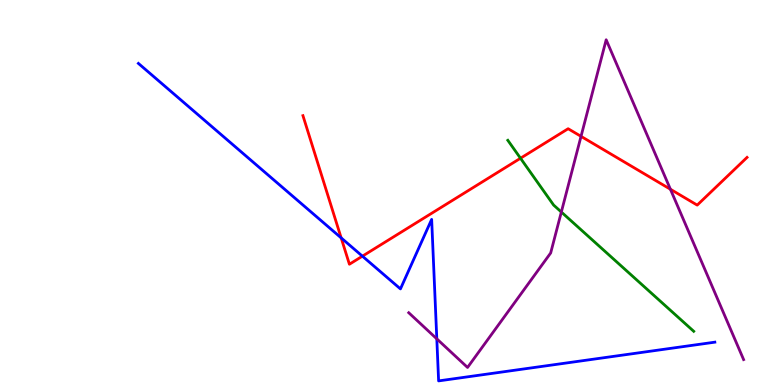[{'lines': ['blue', 'red'], 'intersections': [{'x': 4.4, 'y': 3.82}, {'x': 4.68, 'y': 3.35}]}, {'lines': ['green', 'red'], 'intersections': [{'x': 6.72, 'y': 5.89}]}, {'lines': ['purple', 'red'], 'intersections': [{'x': 7.5, 'y': 6.46}, {'x': 8.65, 'y': 5.08}]}, {'lines': ['blue', 'green'], 'intersections': []}, {'lines': ['blue', 'purple'], 'intersections': [{'x': 5.64, 'y': 1.2}]}, {'lines': ['green', 'purple'], 'intersections': [{'x': 7.24, 'y': 4.49}]}]